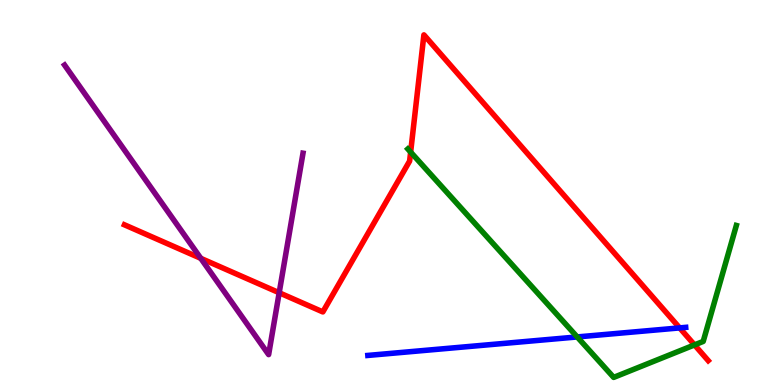[{'lines': ['blue', 'red'], 'intersections': [{'x': 8.77, 'y': 1.48}]}, {'lines': ['green', 'red'], 'intersections': [{'x': 5.3, 'y': 6.05}, {'x': 8.96, 'y': 1.04}]}, {'lines': ['purple', 'red'], 'intersections': [{'x': 2.59, 'y': 3.29}, {'x': 3.6, 'y': 2.4}]}, {'lines': ['blue', 'green'], 'intersections': [{'x': 7.45, 'y': 1.25}]}, {'lines': ['blue', 'purple'], 'intersections': []}, {'lines': ['green', 'purple'], 'intersections': []}]